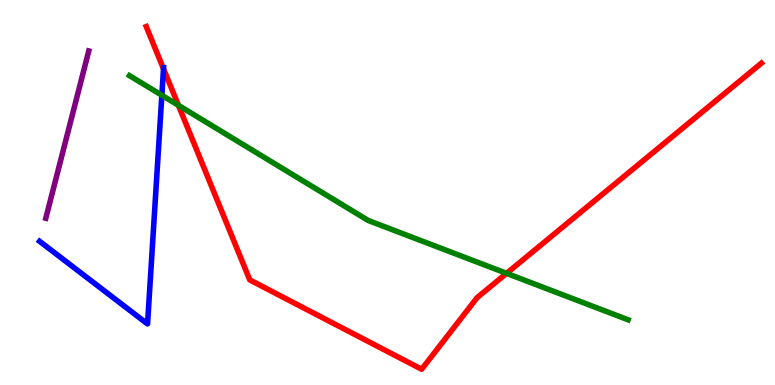[{'lines': ['blue', 'red'], 'intersections': [{'x': 2.11, 'y': 8.21}]}, {'lines': ['green', 'red'], 'intersections': [{'x': 2.3, 'y': 7.26}, {'x': 6.54, 'y': 2.9}]}, {'lines': ['purple', 'red'], 'intersections': []}, {'lines': ['blue', 'green'], 'intersections': [{'x': 2.09, 'y': 7.53}]}, {'lines': ['blue', 'purple'], 'intersections': []}, {'lines': ['green', 'purple'], 'intersections': []}]